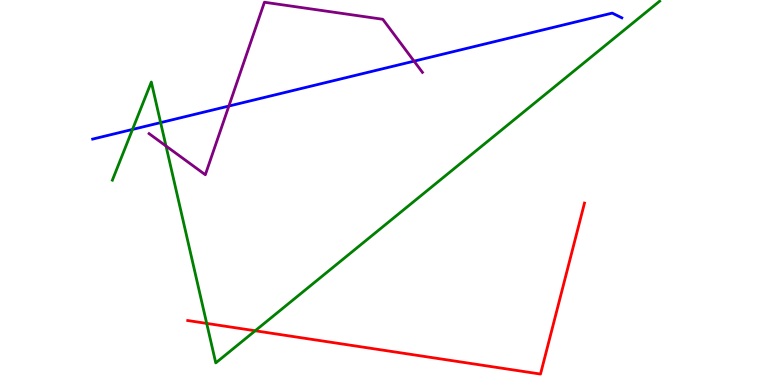[{'lines': ['blue', 'red'], 'intersections': []}, {'lines': ['green', 'red'], 'intersections': [{'x': 2.67, 'y': 1.6}, {'x': 3.29, 'y': 1.41}]}, {'lines': ['purple', 'red'], 'intersections': []}, {'lines': ['blue', 'green'], 'intersections': [{'x': 1.71, 'y': 6.64}, {'x': 2.07, 'y': 6.82}]}, {'lines': ['blue', 'purple'], 'intersections': [{'x': 2.95, 'y': 7.25}, {'x': 5.34, 'y': 8.41}]}, {'lines': ['green', 'purple'], 'intersections': [{'x': 2.14, 'y': 6.21}]}]